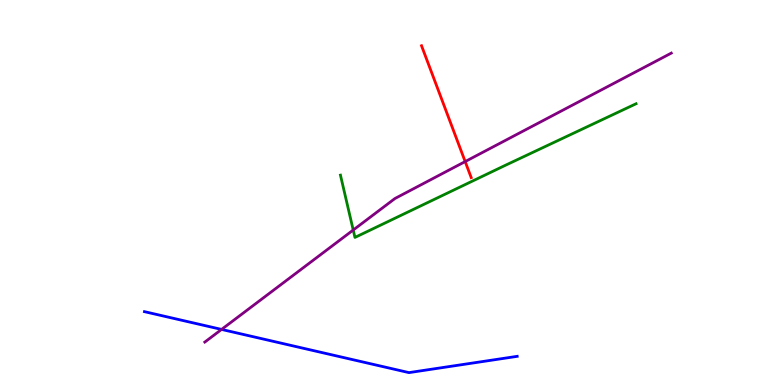[{'lines': ['blue', 'red'], 'intersections': []}, {'lines': ['green', 'red'], 'intersections': []}, {'lines': ['purple', 'red'], 'intersections': [{'x': 6.0, 'y': 5.8}]}, {'lines': ['blue', 'green'], 'intersections': []}, {'lines': ['blue', 'purple'], 'intersections': [{'x': 2.86, 'y': 1.44}]}, {'lines': ['green', 'purple'], 'intersections': [{'x': 4.56, 'y': 4.03}]}]